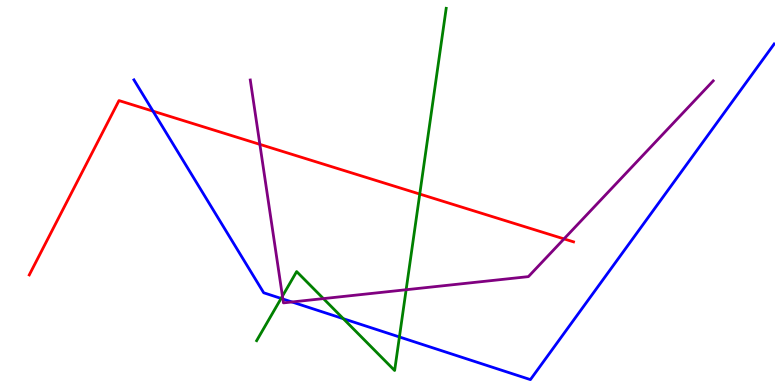[{'lines': ['blue', 'red'], 'intersections': [{'x': 1.97, 'y': 7.11}]}, {'lines': ['green', 'red'], 'intersections': [{'x': 5.42, 'y': 4.96}]}, {'lines': ['purple', 'red'], 'intersections': [{'x': 3.35, 'y': 6.25}, {'x': 7.28, 'y': 3.8}]}, {'lines': ['blue', 'green'], 'intersections': [{'x': 3.63, 'y': 2.25}, {'x': 4.43, 'y': 1.72}, {'x': 5.15, 'y': 1.25}]}, {'lines': ['blue', 'purple'], 'intersections': [{'x': 3.65, 'y': 2.23}, {'x': 3.77, 'y': 2.16}]}, {'lines': ['green', 'purple'], 'intersections': [{'x': 3.64, 'y': 2.31}, {'x': 4.17, 'y': 2.24}, {'x': 5.24, 'y': 2.47}]}]